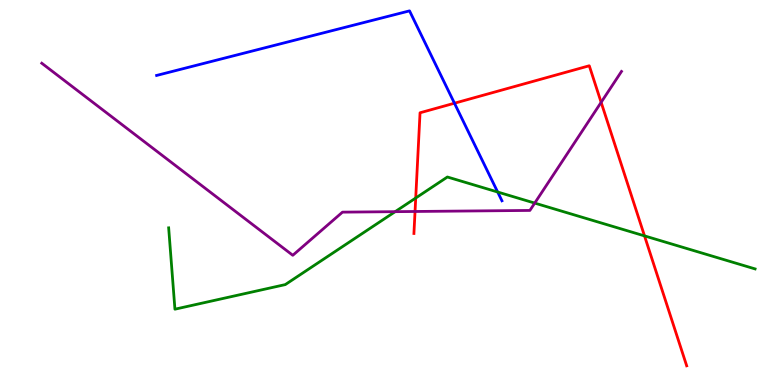[{'lines': ['blue', 'red'], 'intersections': [{'x': 5.86, 'y': 7.32}]}, {'lines': ['green', 'red'], 'intersections': [{'x': 5.36, 'y': 4.86}, {'x': 8.32, 'y': 3.87}]}, {'lines': ['purple', 'red'], 'intersections': [{'x': 5.36, 'y': 4.51}, {'x': 7.76, 'y': 7.34}]}, {'lines': ['blue', 'green'], 'intersections': [{'x': 6.42, 'y': 5.01}]}, {'lines': ['blue', 'purple'], 'intersections': []}, {'lines': ['green', 'purple'], 'intersections': [{'x': 5.1, 'y': 4.5}, {'x': 6.9, 'y': 4.72}]}]